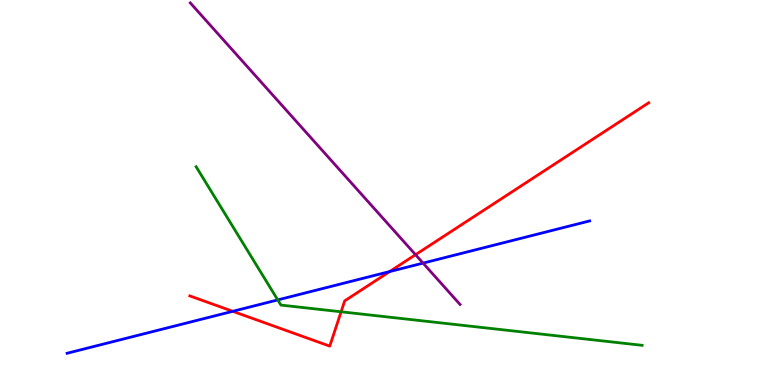[{'lines': ['blue', 'red'], 'intersections': [{'x': 3.0, 'y': 1.91}, {'x': 5.03, 'y': 2.95}]}, {'lines': ['green', 'red'], 'intersections': [{'x': 4.4, 'y': 1.9}]}, {'lines': ['purple', 'red'], 'intersections': [{'x': 5.36, 'y': 3.38}]}, {'lines': ['blue', 'green'], 'intersections': [{'x': 3.58, 'y': 2.21}]}, {'lines': ['blue', 'purple'], 'intersections': [{'x': 5.46, 'y': 3.17}]}, {'lines': ['green', 'purple'], 'intersections': []}]